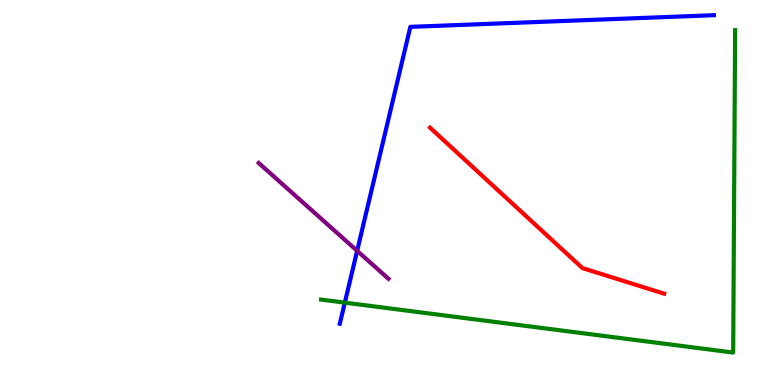[{'lines': ['blue', 'red'], 'intersections': []}, {'lines': ['green', 'red'], 'intersections': []}, {'lines': ['purple', 'red'], 'intersections': []}, {'lines': ['blue', 'green'], 'intersections': [{'x': 4.45, 'y': 2.14}]}, {'lines': ['blue', 'purple'], 'intersections': [{'x': 4.61, 'y': 3.49}]}, {'lines': ['green', 'purple'], 'intersections': []}]